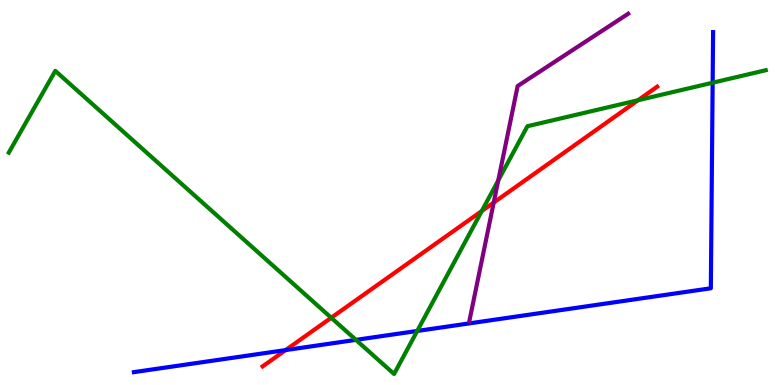[{'lines': ['blue', 'red'], 'intersections': [{'x': 3.69, 'y': 0.907}]}, {'lines': ['green', 'red'], 'intersections': [{'x': 4.27, 'y': 1.75}, {'x': 6.22, 'y': 4.52}, {'x': 8.23, 'y': 7.4}]}, {'lines': ['purple', 'red'], 'intersections': [{'x': 6.37, 'y': 4.74}]}, {'lines': ['blue', 'green'], 'intersections': [{'x': 4.59, 'y': 1.17}, {'x': 5.38, 'y': 1.4}, {'x': 9.2, 'y': 7.85}]}, {'lines': ['blue', 'purple'], 'intersections': []}, {'lines': ['green', 'purple'], 'intersections': [{'x': 6.43, 'y': 5.31}]}]